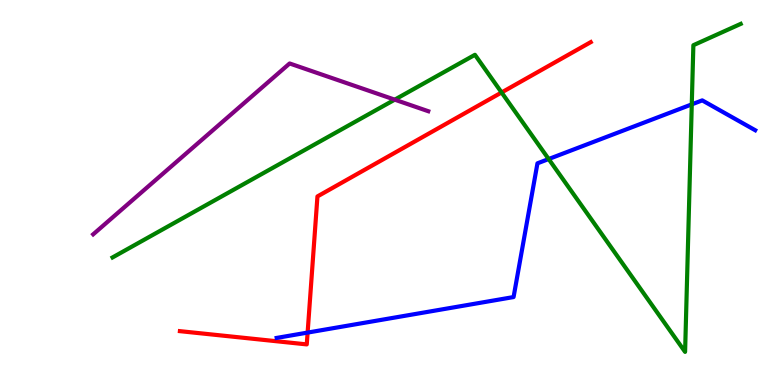[{'lines': ['blue', 'red'], 'intersections': [{'x': 3.97, 'y': 1.36}]}, {'lines': ['green', 'red'], 'intersections': [{'x': 6.47, 'y': 7.6}]}, {'lines': ['purple', 'red'], 'intersections': []}, {'lines': ['blue', 'green'], 'intersections': [{'x': 7.08, 'y': 5.87}, {'x': 8.93, 'y': 7.29}]}, {'lines': ['blue', 'purple'], 'intersections': []}, {'lines': ['green', 'purple'], 'intersections': [{'x': 5.09, 'y': 7.41}]}]